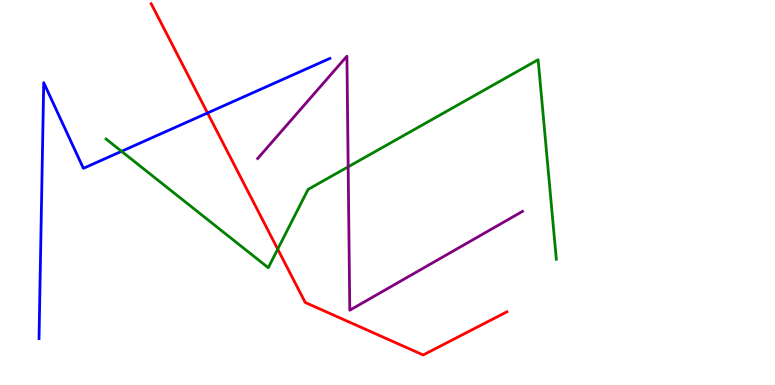[{'lines': ['blue', 'red'], 'intersections': [{'x': 2.68, 'y': 7.07}]}, {'lines': ['green', 'red'], 'intersections': [{'x': 3.58, 'y': 3.53}]}, {'lines': ['purple', 'red'], 'intersections': []}, {'lines': ['blue', 'green'], 'intersections': [{'x': 1.57, 'y': 6.07}]}, {'lines': ['blue', 'purple'], 'intersections': []}, {'lines': ['green', 'purple'], 'intersections': [{'x': 4.49, 'y': 5.67}]}]